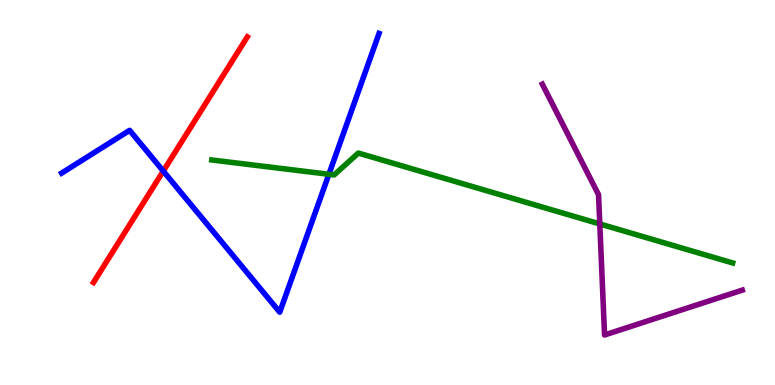[{'lines': ['blue', 'red'], 'intersections': [{'x': 2.11, 'y': 5.56}]}, {'lines': ['green', 'red'], 'intersections': []}, {'lines': ['purple', 'red'], 'intersections': []}, {'lines': ['blue', 'green'], 'intersections': [{'x': 4.24, 'y': 5.47}]}, {'lines': ['blue', 'purple'], 'intersections': []}, {'lines': ['green', 'purple'], 'intersections': [{'x': 7.74, 'y': 4.18}]}]